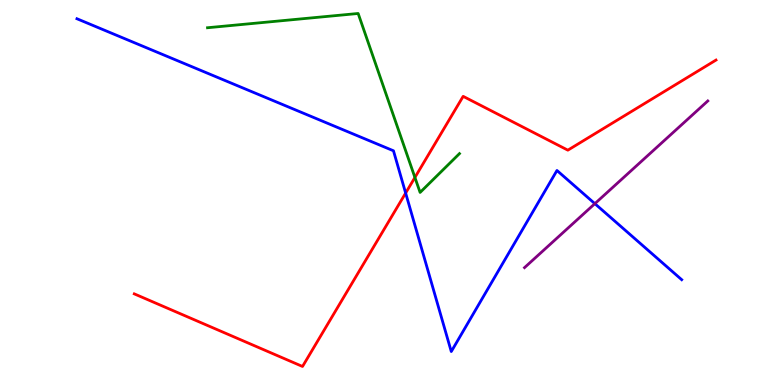[{'lines': ['blue', 'red'], 'intersections': [{'x': 5.23, 'y': 4.99}]}, {'lines': ['green', 'red'], 'intersections': [{'x': 5.35, 'y': 5.39}]}, {'lines': ['purple', 'red'], 'intersections': []}, {'lines': ['blue', 'green'], 'intersections': []}, {'lines': ['blue', 'purple'], 'intersections': [{'x': 7.68, 'y': 4.71}]}, {'lines': ['green', 'purple'], 'intersections': []}]